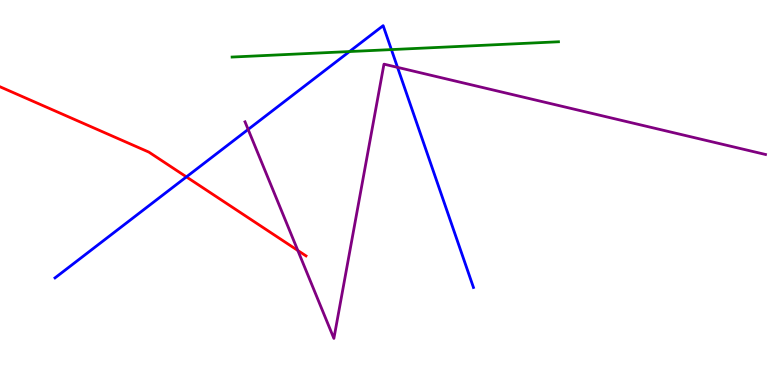[{'lines': ['blue', 'red'], 'intersections': [{'x': 2.41, 'y': 5.41}]}, {'lines': ['green', 'red'], 'intersections': []}, {'lines': ['purple', 'red'], 'intersections': [{'x': 3.84, 'y': 3.49}]}, {'lines': ['blue', 'green'], 'intersections': [{'x': 4.51, 'y': 8.66}, {'x': 5.05, 'y': 8.71}]}, {'lines': ['blue', 'purple'], 'intersections': [{'x': 3.2, 'y': 6.64}, {'x': 5.13, 'y': 8.25}]}, {'lines': ['green', 'purple'], 'intersections': []}]